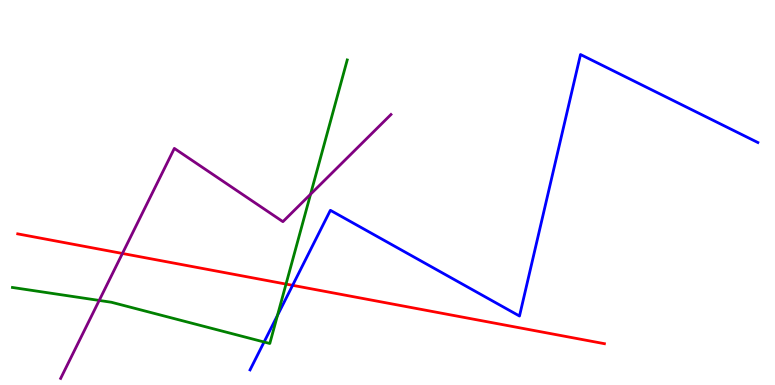[{'lines': ['blue', 'red'], 'intersections': [{'x': 3.78, 'y': 2.59}]}, {'lines': ['green', 'red'], 'intersections': [{'x': 3.69, 'y': 2.62}]}, {'lines': ['purple', 'red'], 'intersections': [{'x': 1.58, 'y': 3.42}]}, {'lines': ['blue', 'green'], 'intersections': [{'x': 3.41, 'y': 1.12}, {'x': 3.58, 'y': 1.81}]}, {'lines': ['blue', 'purple'], 'intersections': []}, {'lines': ['green', 'purple'], 'intersections': [{'x': 1.28, 'y': 2.2}, {'x': 4.01, 'y': 4.95}]}]